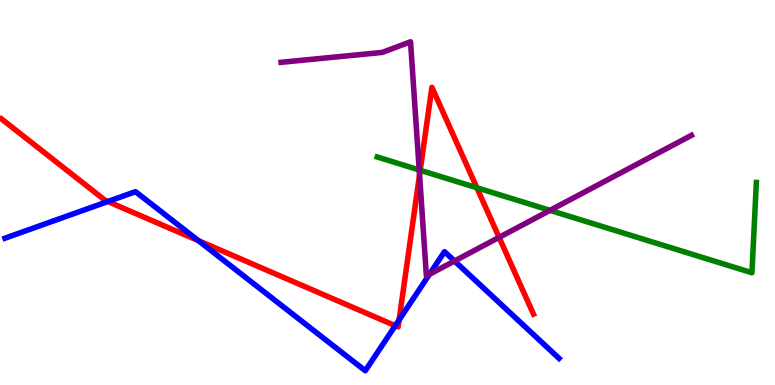[{'lines': ['blue', 'red'], 'intersections': [{'x': 1.39, 'y': 4.77}, {'x': 2.56, 'y': 3.75}, {'x': 5.1, 'y': 1.54}, {'x': 5.15, 'y': 1.69}]}, {'lines': ['green', 'red'], 'intersections': [{'x': 5.42, 'y': 5.58}, {'x': 6.15, 'y': 5.12}]}, {'lines': ['purple', 'red'], 'intersections': [{'x': 5.41, 'y': 5.46}, {'x': 6.44, 'y': 3.83}]}, {'lines': ['blue', 'green'], 'intersections': []}, {'lines': ['blue', 'purple'], 'intersections': [{'x': 5.54, 'y': 2.87}, {'x': 5.86, 'y': 3.22}]}, {'lines': ['green', 'purple'], 'intersections': [{'x': 5.41, 'y': 5.59}, {'x': 7.1, 'y': 4.54}]}]